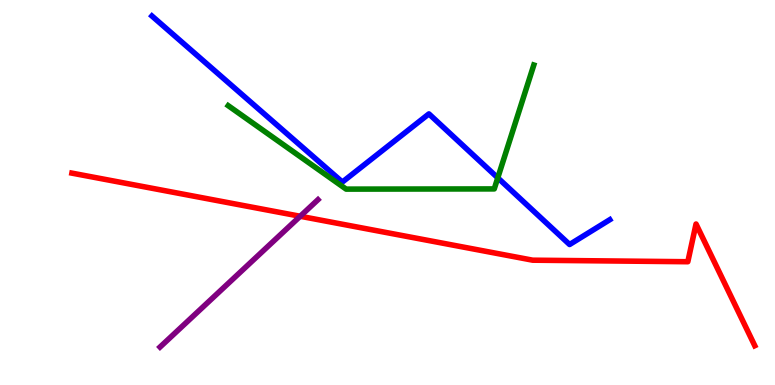[{'lines': ['blue', 'red'], 'intersections': []}, {'lines': ['green', 'red'], 'intersections': []}, {'lines': ['purple', 'red'], 'intersections': [{'x': 3.87, 'y': 4.38}]}, {'lines': ['blue', 'green'], 'intersections': [{'x': 6.42, 'y': 5.38}]}, {'lines': ['blue', 'purple'], 'intersections': []}, {'lines': ['green', 'purple'], 'intersections': []}]